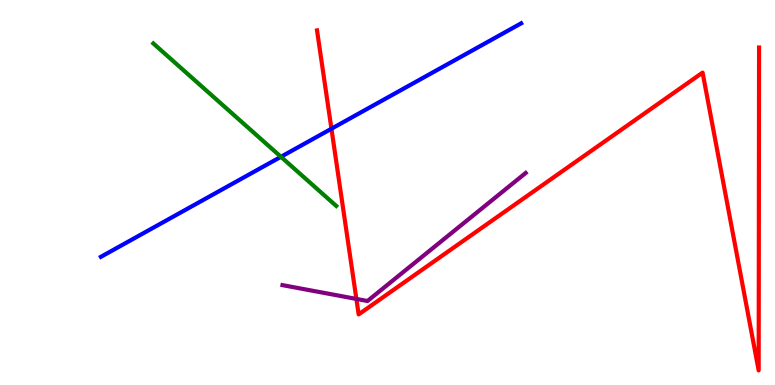[{'lines': ['blue', 'red'], 'intersections': [{'x': 4.28, 'y': 6.66}]}, {'lines': ['green', 'red'], 'intersections': []}, {'lines': ['purple', 'red'], 'intersections': [{'x': 4.6, 'y': 2.24}]}, {'lines': ['blue', 'green'], 'intersections': [{'x': 3.62, 'y': 5.93}]}, {'lines': ['blue', 'purple'], 'intersections': []}, {'lines': ['green', 'purple'], 'intersections': []}]